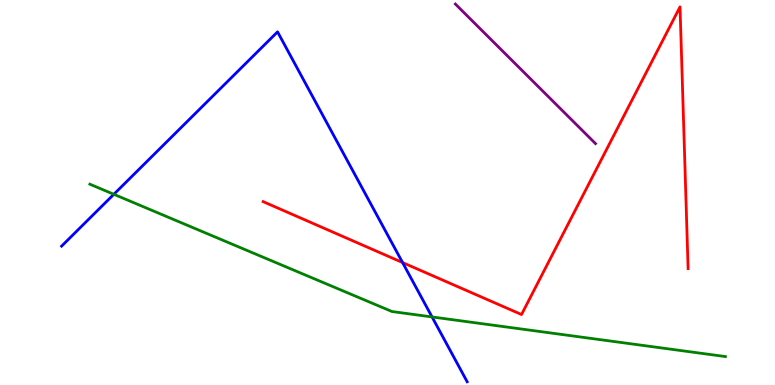[{'lines': ['blue', 'red'], 'intersections': [{'x': 5.19, 'y': 3.18}]}, {'lines': ['green', 'red'], 'intersections': []}, {'lines': ['purple', 'red'], 'intersections': []}, {'lines': ['blue', 'green'], 'intersections': [{'x': 1.47, 'y': 4.95}, {'x': 5.57, 'y': 1.77}]}, {'lines': ['blue', 'purple'], 'intersections': []}, {'lines': ['green', 'purple'], 'intersections': []}]